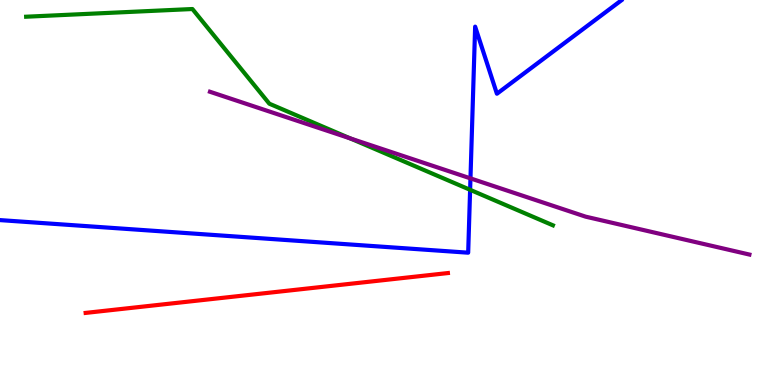[{'lines': ['blue', 'red'], 'intersections': []}, {'lines': ['green', 'red'], 'intersections': []}, {'lines': ['purple', 'red'], 'intersections': []}, {'lines': ['blue', 'green'], 'intersections': [{'x': 6.07, 'y': 5.07}]}, {'lines': ['blue', 'purple'], 'intersections': [{'x': 6.07, 'y': 5.37}]}, {'lines': ['green', 'purple'], 'intersections': [{'x': 4.52, 'y': 6.4}]}]